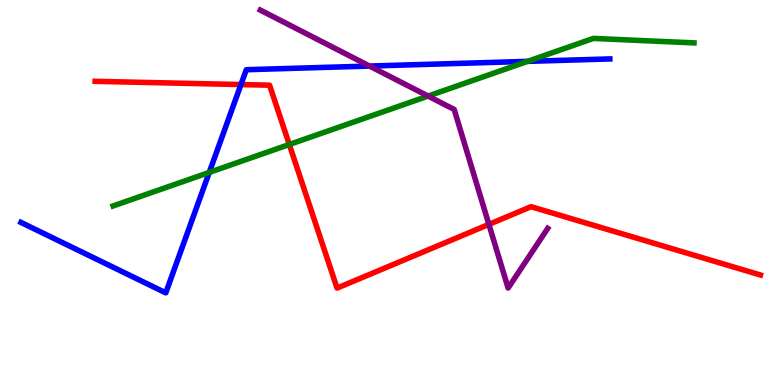[{'lines': ['blue', 'red'], 'intersections': [{'x': 3.11, 'y': 7.8}]}, {'lines': ['green', 'red'], 'intersections': [{'x': 3.73, 'y': 6.25}]}, {'lines': ['purple', 'red'], 'intersections': [{'x': 6.31, 'y': 4.17}]}, {'lines': ['blue', 'green'], 'intersections': [{'x': 2.7, 'y': 5.52}, {'x': 6.81, 'y': 8.41}]}, {'lines': ['blue', 'purple'], 'intersections': [{'x': 4.77, 'y': 8.28}]}, {'lines': ['green', 'purple'], 'intersections': [{'x': 5.52, 'y': 7.5}]}]